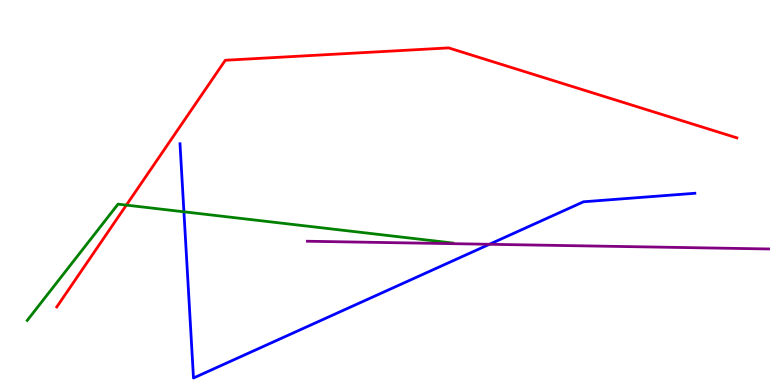[{'lines': ['blue', 'red'], 'intersections': []}, {'lines': ['green', 'red'], 'intersections': [{'x': 1.63, 'y': 4.67}]}, {'lines': ['purple', 'red'], 'intersections': []}, {'lines': ['blue', 'green'], 'intersections': [{'x': 2.37, 'y': 4.5}]}, {'lines': ['blue', 'purple'], 'intersections': [{'x': 6.32, 'y': 3.65}]}, {'lines': ['green', 'purple'], 'intersections': []}]